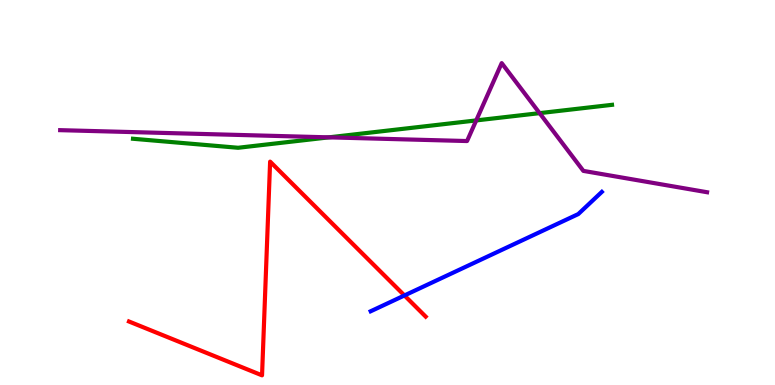[{'lines': ['blue', 'red'], 'intersections': [{'x': 5.22, 'y': 2.33}]}, {'lines': ['green', 'red'], 'intersections': []}, {'lines': ['purple', 'red'], 'intersections': []}, {'lines': ['blue', 'green'], 'intersections': []}, {'lines': ['blue', 'purple'], 'intersections': []}, {'lines': ['green', 'purple'], 'intersections': [{'x': 4.24, 'y': 6.43}, {'x': 6.14, 'y': 6.87}, {'x': 6.96, 'y': 7.06}]}]